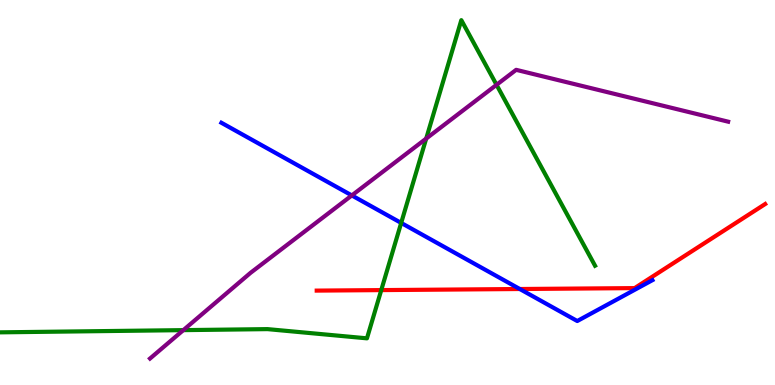[{'lines': ['blue', 'red'], 'intersections': [{'x': 6.71, 'y': 2.49}]}, {'lines': ['green', 'red'], 'intersections': [{'x': 4.92, 'y': 2.46}]}, {'lines': ['purple', 'red'], 'intersections': []}, {'lines': ['blue', 'green'], 'intersections': [{'x': 5.18, 'y': 4.21}]}, {'lines': ['blue', 'purple'], 'intersections': [{'x': 4.54, 'y': 4.92}]}, {'lines': ['green', 'purple'], 'intersections': [{'x': 2.37, 'y': 1.43}, {'x': 5.5, 'y': 6.4}, {'x': 6.41, 'y': 7.8}]}]